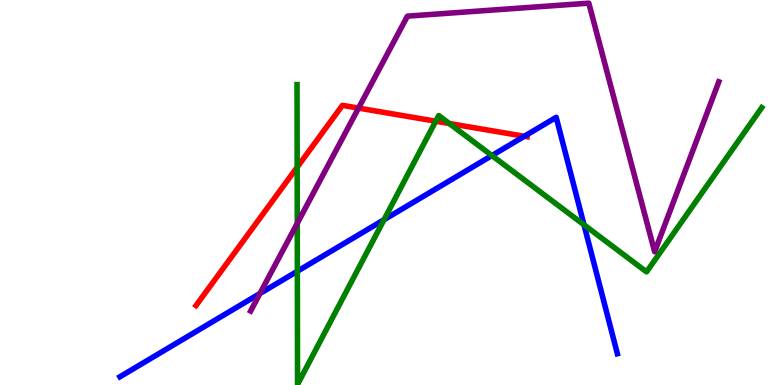[{'lines': ['blue', 'red'], 'intersections': [{'x': 6.77, 'y': 6.46}]}, {'lines': ['green', 'red'], 'intersections': [{'x': 3.83, 'y': 5.66}, {'x': 5.62, 'y': 6.85}, {'x': 5.8, 'y': 6.79}]}, {'lines': ['purple', 'red'], 'intersections': [{'x': 4.63, 'y': 7.19}]}, {'lines': ['blue', 'green'], 'intersections': [{'x': 3.84, 'y': 2.95}, {'x': 4.95, 'y': 4.29}, {'x': 6.35, 'y': 5.96}, {'x': 7.54, 'y': 4.16}]}, {'lines': ['blue', 'purple'], 'intersections': [{'x': 3.35, 'y': 2.38}]}, {'lines': ['green', 'purple'], 'intersections': [{'x': 3.84, 'y': 4.2}]}]